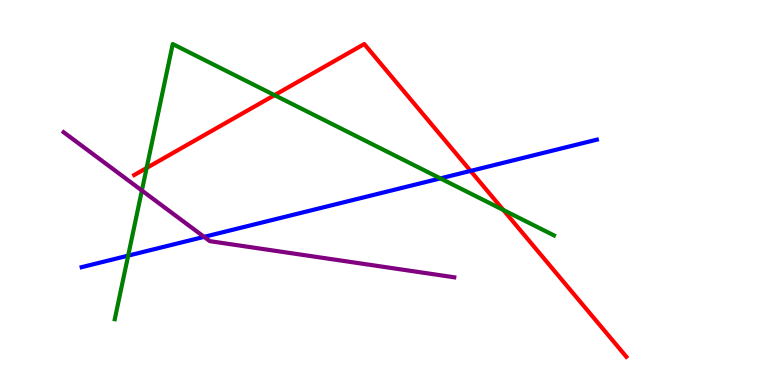[{'lines': ['blue', 'red'], 'intersections': [{'x': 6.07, 'y': 5.56}]}, {'lines': ['green', 'red'], 'intersections': [{'x': 1.89, 'y': 5.64}, {'x': 3.54, 'y': 7.53}, {'x': 6.49, 'y': 4.55}]}, {'lines': ['purple', 'red'], 'intersections': []}, {'lines': ['blue', 'green'], 'intersections': [{'x': 1.65, 'y': 3.36}, {'x': 5.68, 'y': 5.37}]}, {'lines': ['blue', 'purple'], 'intersections': [{'x': 2.63, 'y': 3.85}]}, {'lines': ['green', 'purple'], 'intersections': [{'x': 1.83, 'y': 5.05}]}]